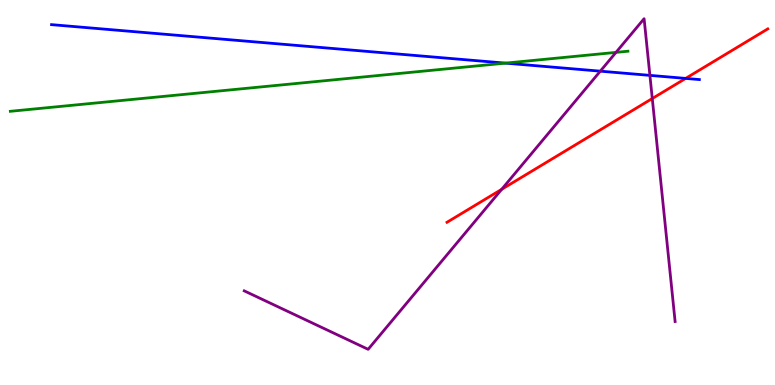[{'lines': ['blue', 'red'], 'intersections': [{'x': 8.85, 'y': 7.96}]}, {'lines': ['green', 'red'], 'intersections': []}, {'lines': ['purple', 'red'], 'intersections': [{'x': 6.47, 'y': 5.08}, {'x': 8.42, 'y': 7.44}]}, {'lines': ['blue', 'green'], 'intersections': [{'x': 6.52, 'y': 8.36}]}, {'lines': ['blue', 'purple'], 'intersections': [{'x': 7.75, 'y': 8.15}, {'x': 8.39, 'y': 8.04}]}, {'lines': ['green', 'purple'], 'intersections': [{'x': 7.95, 'y': 8.64}]}]